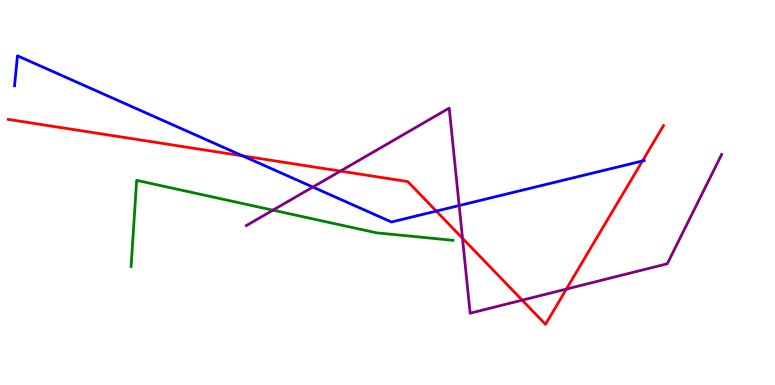[{'lines': ['blue', 'red'], 'intersections': [{'x': 3.13, 'y': 5.95}, {'x': 5.63, 'y': 4.52}, {'x': 8.29, 'y': 5.82}]}, {'lines': ['green', 'red'], 'intersections': []}, {'lines': ['purple', 'red'], 'intersections': [{'x': 4.39, 'y': 5.56}, {'x': 5.97, 'y': 3.81}, {'x': 6.74, 'y': 2.2}, {'x': 7.31, 'y': 2.49}]}, {'lines': ['blue', 'green'], 'intersections': []}, {'lines': ['blue', 'purple'], 'intersections': [{'x': 4.04, 'y': 5.14}, {'x': 5.92, 'y': 4.66}]}, {'lines': ['green', 'purple'], 'intersections': [{'x': 3.52, 'y': 4.54}]}]